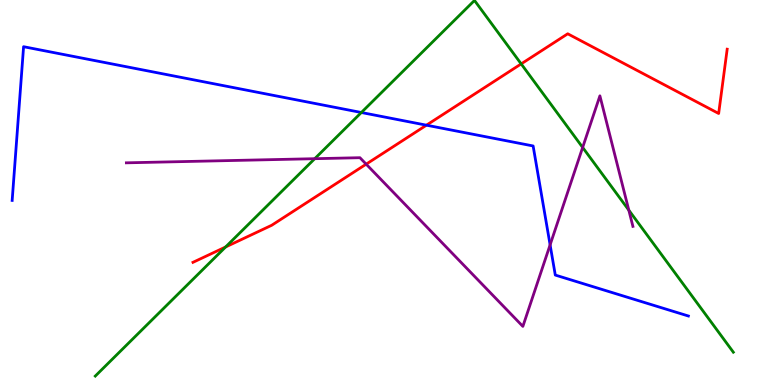[{'lines': ['blue', 'red'], 'intersections': [{'x': 5.5, 'y': 6.75}]}, {'lines': ['green', 'red'], 'intersections': [{'x': 2.91, 'y': 3.59}, {'x': 6.72, 'y': 8.34}]}, {'lines': ['purple', 'red'], 'intersections': [{'x': 4.72, 'y': 5.74}]}, {'lines': ['blue', 'green'], 'intersections': [{'x': 4.66, 'y': 7.08}]}, {'lines': ['blue', 'purple'], 'intersections': [{'x': 7.1, 'y': 3.64}]}, {'lines': ['green', 'purple'], 'intersections': [{'x': 4.06, 'y': 5.88}, {'x': 7.52, 'y': 6.17}, {'x': 8.11, 'y': 4.54}]}]